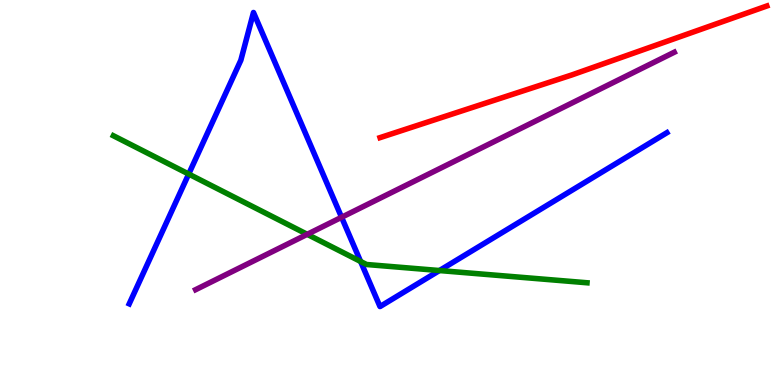[{'lines': ['blue', 'red'], 'intersections': []}, {'lines': ['green', 'red'], 'intersections': []}, {'lines': ['purple', 'red'], 'intersections': []}, {'lines': ['blue', 'green'], 'intersections': [{'x': 2.43, 'y': 5.48}, {'x': 4.65, 'y': 3.21}, {'x': 5.67, 'y': 2.97}]}, {'lines': ['blue', 'purple'], 'intersections': [{'x': 4.41, 'y': 4.36}]}, {'lines': ['green', 'purple'], 'intersections': [{'x': 3.96, 'y': 3.91}]}]